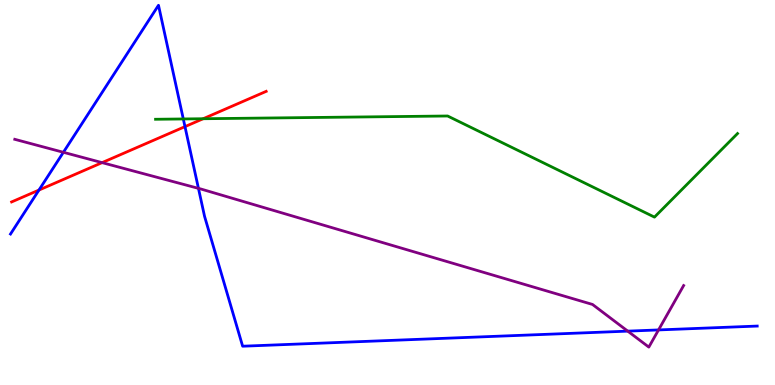[{'lines': ['blue', 'red'], 'intersections': [{'x': 0.503, 'y': 5.06}, {'x': 2.39, 'y': 6.71}]}, {'lines': ['green', 'red'], 'intersections': [{'x': 2.62, 'y': 6.92}]}, {'lines': ['purple', 'red'], 'intersections': [{'x': 1.32, 'y': 5.78}]}, {'lines': ['blue', 'green'], 'intersections': [{'x': 2.37, 'y': 6.91}]}, {'lines': ['blue', 'purple'], 'intersections': [{'x': 0.818, 'y': 6.04}, {'x': 2.56, 'y': 5.11}, {'x': 8.1, 'y': 1.4}, {'x': 8.5, 'y': 1.43}]}, {'lines': ['green', 'purple'], 'intersections': []}]